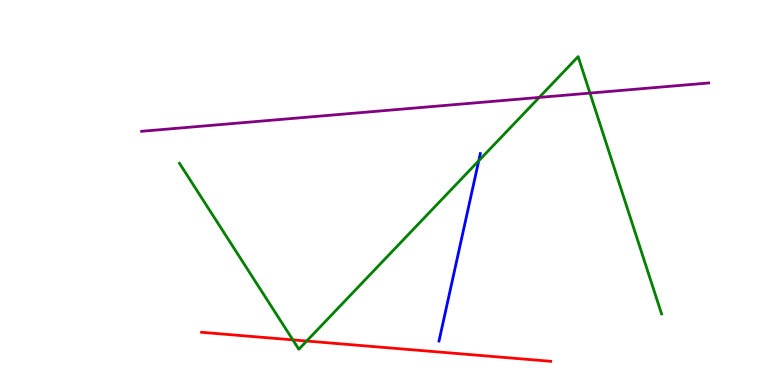[{'lines': ['blue', 'red'], 'intersections': []}, {'lines': ['green', 'red'], 'intersections': [{'x': 3.78, 'y': 1.17}, {'x': 3.96, 'y': 1.14}]}, {'lines': ['purple', 'red'], 'intersections': []}, {'lines': ['blue', 'green'], 'intersections': [{'x': 6.18, 'y': 5.82}]}, {'lines': ['blue', 'purple'], 'intersections': []}, {'lines': ['green', 'purple'], 'intersections': [{'x': 6.96, 'y': 7.47}, {'x': 7.61, 'y': 7.58}]}]